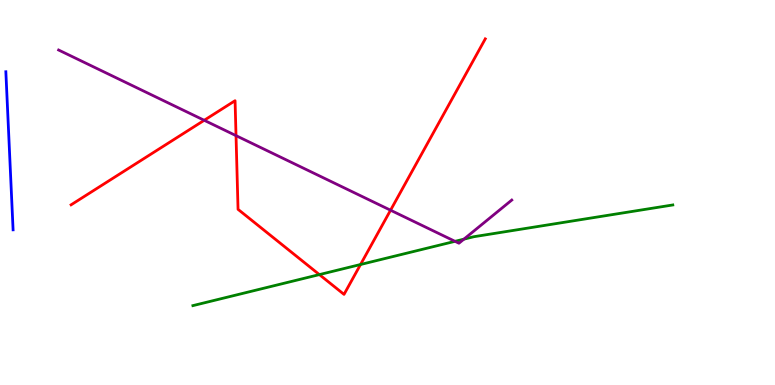[{'lines': ['blue', 'red'], 'intersections': []}, {'lines': ['green', 'red'], 'intersections': [{'x': 4.12, 'y': 2.87}, {'x': 4.65, 'y': 3.13}]}, {'lines': ['purple', 'red'], 'intersections': [{'x': 2.64, 'y': 6.88}, {'x': 3.05, 'y': 6.48}, {'x': 5.04, 'y': 4.54}]}, {'lines': ['blue', 'green'], 'intersections': []}, {'lines': ['blue', 'purple'], 'intersections': []}, {'lines': ['green', 'purple'], 'intersections': [{'x': 5.87, 'y': 3.73}, {'x': 5.99, 'y': 3.79}]}]